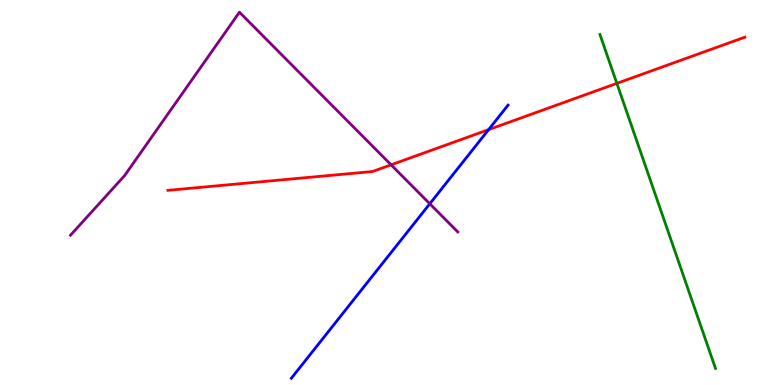[{'lines': ['blue', 'red'], 'intersections': [{'x': 6.3, 'y': 6.63}]}, {'lines': ['green', 'red'], 'intersections': [{'x': 7.96, 'y': 7.83}]}, {'lines': ['purple', 'red'], 'intersections': [{'x': 5.05, 'y': 5.72}]}, {'lines': ['blue', 'green'], 'intersections': []}, {'lines': ['blue', 'purple'], 'intersections': [{'x': 5.55, 'y': 4.71}]}, {'lines': ['green', 'purple'], 'intersections': []}]